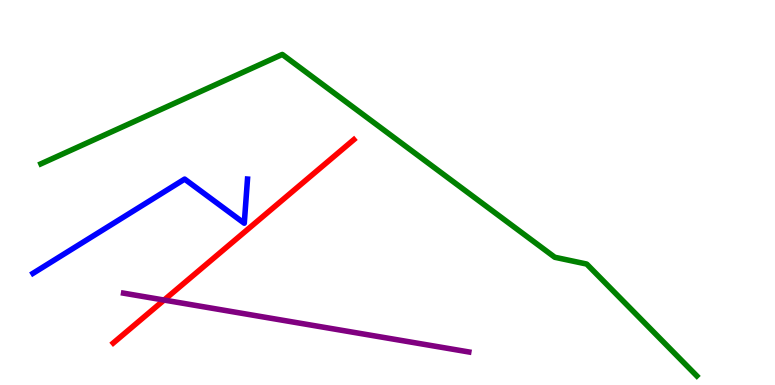[{'lines': ['blue', 'red'], 'intersections': []}, {'lines': ['green', 'red'], 'intersections': []}, {'lines': ['purple', 'red'], 'intersections': [{'x': 2.12, 'y': 2.21}]}, {'lines': ['blue', 'green'], 'intersections': []}, {'lines': ['blue', 'purple'], 'intersections': []}, {'lines': ['green', 'purple'], 'intersections': []}]